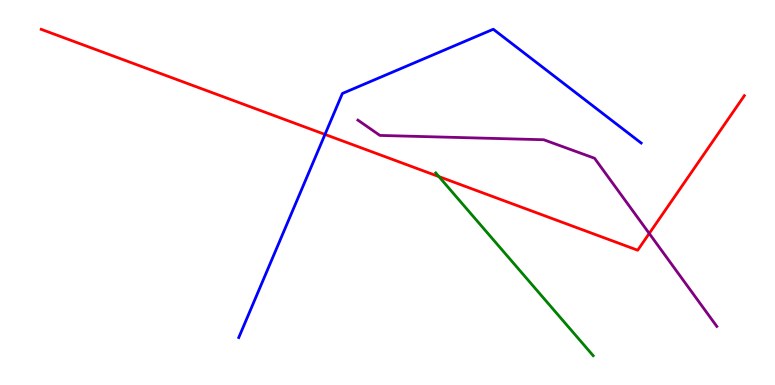[{'lines': ['blue', 'red'], 'intersections': [{'x': 4.19, 'y': 6.51}]}, {'lines': ['green', 'red'], 'intersections': [{'x': 5.66, 'y': 5.41}]}, {'lines': ['purple', 'red'], 'intersections': [{'x': 8.38, 'y': 3.94}]}, {'lines': ['blue', 'green'], 'intersections': []}, {'lines': ['blue', 'purple'], 'intersections': []}, {'lines': ['green', 'purple'], 'intersections': []}]